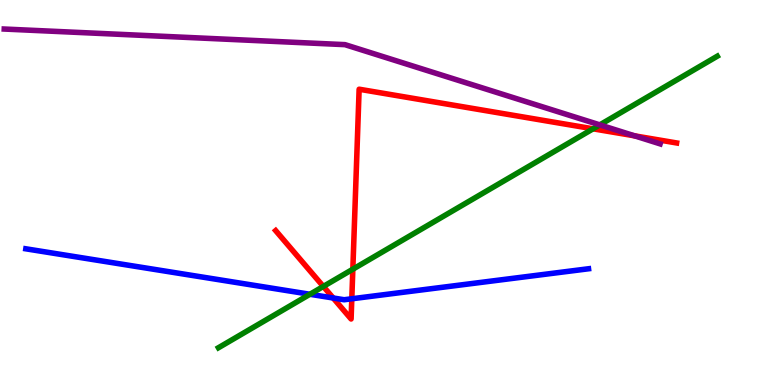[{'lines': ['blue', 'red'], 'intersections': [{'x': 4.3, 'y': 2.26}, {'x': 4.54, 'y': 2.24}]}, {'lines': ['green', 'red'], 'intersections': [{'x': 4.17, 'y': 2.56}, {'x': 4.55, 'y': 3.01}, {'x': 7.65, 'y': 6.65}]}, {'lines': ['purple', 'red'], 'intersections': [{'x': 8.19, 'y': 6.47}]}, {'lines': ['blue', 'green'], 'intersections': [{'x': 4.0, 'y': 2.36}]}, {'lines': ['blue', 'purple'], 'intersections': []}, {'lines': ['green', 'purple'], 'intersections': [{'x': 7.74, 'y': 6.76}]}]